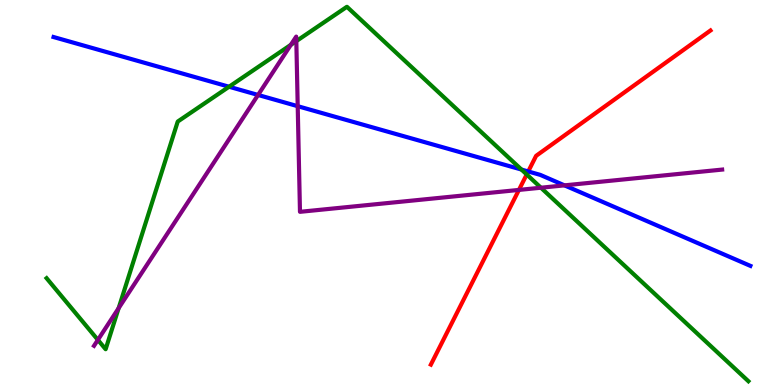[{'lines': ['blue', 'red'], 'intersections': [{'x': 6.82, 'y': 5.55}]}, {'lines': ['green', 'red'], 'intersections': [{'x': 6.8, 'y': 5.47}]}, {'lines': ['purple', 'red'], 'intersections': [{'x': 6.7, 'y': 5.07}]}, {'lines': ['blue', 'green'], 'intersections': [{'x': 2.96, 'y': 7.75}, {'x': 6.73, 'y': 5.6}]}, {'lines': ['blue', 'purple'], 'intersections': [{'x': 3.33, 'y': 7.53}, {'x': 3.84, 'y': 7.24}, {'x': 7.28, 'y': 5.19}]}, {'lines': ['green', 'purple'], 'intersections': [{'x': 1.26, 'y': 1.17}, {'x': 1.53, 'y': 2.0}, {'x': 3.75, 'y': 8.84}, {'x': 3.82, 'y': 8.93}, {'x': 6.98, 'y': 5.12}]}]